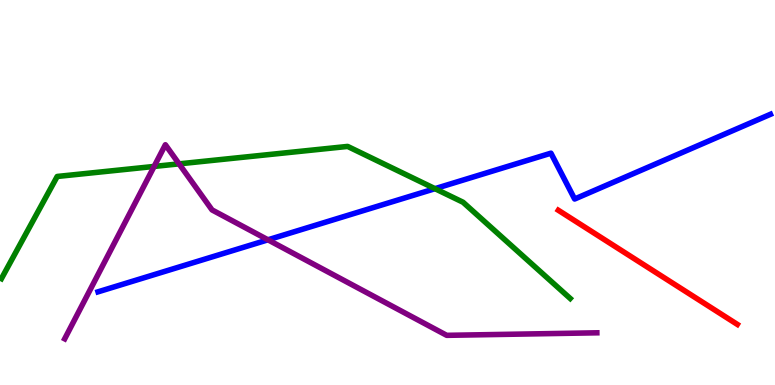[{'lines': ['blue', 'red'], 'intersections': []}, {'lines': ['green', 'red'], 'intersections': []}, {'lines': ['purple', 'red'], 'intersections': []}, {'lines': ['blue', 'green'], 'intersections': [{'x': 5.61, 'y': 5.1}]}, {'lines': ['blue', 'purple'], 'intersections': [{'x': 3.46, 'y': 3.77}]}, {'lines': ['green', 'purple'], 'intersections': [{'x': 1.99, 'y': 5.68}, {'x': 2.31, 'y': 5.74}]}]